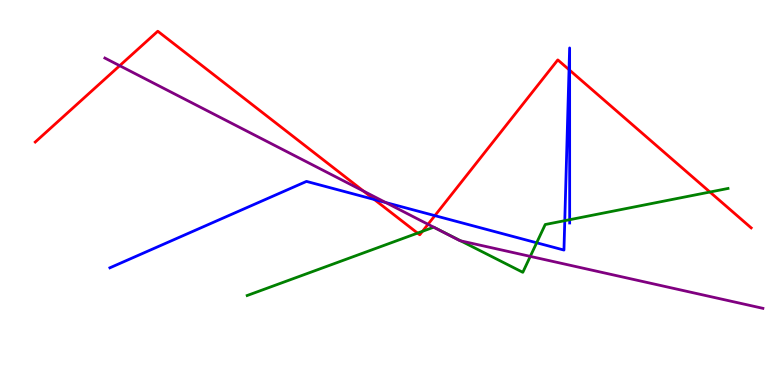[{'lines': ['blue', 'red'], 'intersections': [{'x': 4.83, 'y': 4.82}, {'x': 5.61, 'y': 4.4}, {'x': 7.34, 'y': 8.19}, {'x': 7.35, 'y': 8.18}]}, {'lines': ['green', 'red'], 'intersections': [{'x': 5.39, 'y': 3.95}, {'x': 5.45, 'y': 3.99}, {'x': 9.16, 'y': 5.01}]}, {'lines': ['purple', 'red'], 'intersections': [{'x': 1.54, 'y': 8.29}, {'x': 4.69, 'y': 5.04}, {'x': 5.52, 'y': 4.17}]}, {'lines': ['blue', 'green'], 'intersections': [{'x': 6.92, 'y': 3.69}, {'x': 7.29, 'y': 4.27}, {'x': 7.35, 'y': 4.29}]}, {'lines': ['blue', 'purple'], 'intersections': [{'x': 4.98, 'y': 4.74}]}, {'lines': ['green', 'purple'], 'intersections': [{'x': 5.6, 'y': 4.1}, {'x': 5.94, 'y': 3.74}, {'x': 6.84, 'y': 3.34}]}]